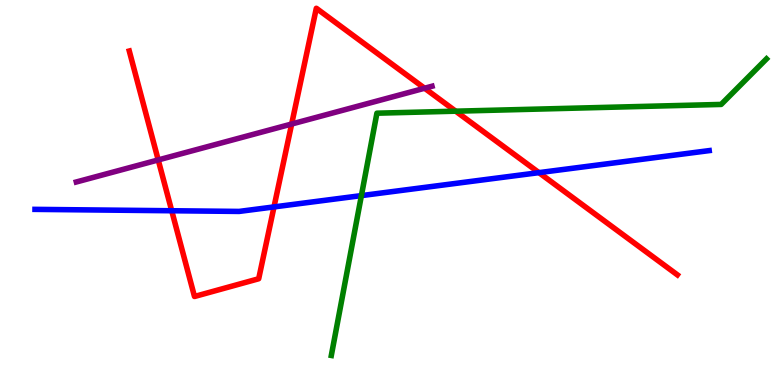[{'lines': ['blue', 'red'], 'intersections': [{'x': 2.22, 'y': 4.53}, {'x': 3.54, 'y': 4.63}, {'x': 6.95, 'y': 5.52}]}, {'lines': ['green', 'red'], 'intersections': [{'x': 5.88, 'y': 7.11}]}, {'lines': ['purple', 'red'], 'intersections': [{'x': 2.04, 'y': 5.85}, {'x': 3.76, 'y': 6.78}, {'x': 5.48, 'y': 7.71}]}, {'lines': ['blue', 'green'], 'intersections': [{'x': 4.66, 'y': 4.92}]}, {'lines': ['blue', 'purple'], 'intersections': []}, {'lines': ['green', 'purple'], 'intersections': []}]